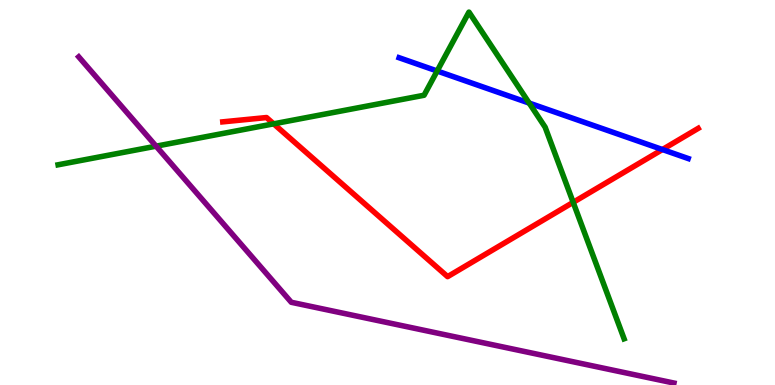[{'lines': ['blue', 'red'], 'intersections': [{'x': 8.55, 'y': 6.12}]}, {'lines': ['green', 'red'], 'intersections': [{'x': 3.53, 'y': 6.78}, {'x': 7.4, 'y': 4.74}]}, {'lines': ['purple', 'red'], 'intersections': []}, {'lines': ['blue', 'green'], 'intersections': [{'x': 5.64, 'y': 8.16}, {'x': 6.83, 'y': 7.32}]}, {'lines': ['blue', 'purple'], 'intersections': []}, {'lines': ['green', 'purple'], 'intersections': [{'x': 2.01, 'y': 6.2}]}]